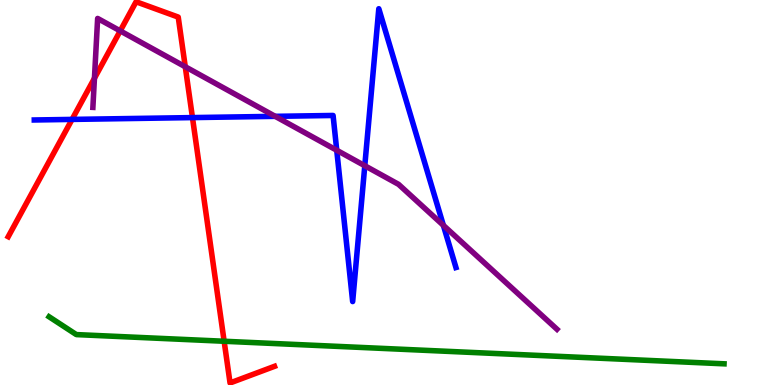[{'lines': ['blue', 'red'], 'intersections': [{'x': 0.93, 'y': 6.9}, {'x': 2.48, 'y': 6.95}]}, {'lines': ['green', 'red'], 'intersections': [{'x': 2.89, 'y': 1.14}]}, {'lines': ['purple', 'red'], 'intersections': [{'x': 1.22, 'y': 7.97}, {'x': 1.55, 'y': 9.2}, {'x': 2.39, 'y': 8.27}]}, {'lines': ['blue', 'green'], 'intersections': []}, {'lines': ['blue', 'purple'], 'intersections': [{'x': 3.55, 'y': 6.98}, {'x': 4.35, 'y': 6.1}, {'x': 4.71, 'y': 5.7}, {'x': 5.72, 'y': 4.15}]}, {'lines': ['green', 'purple'], 'intersections': []}]